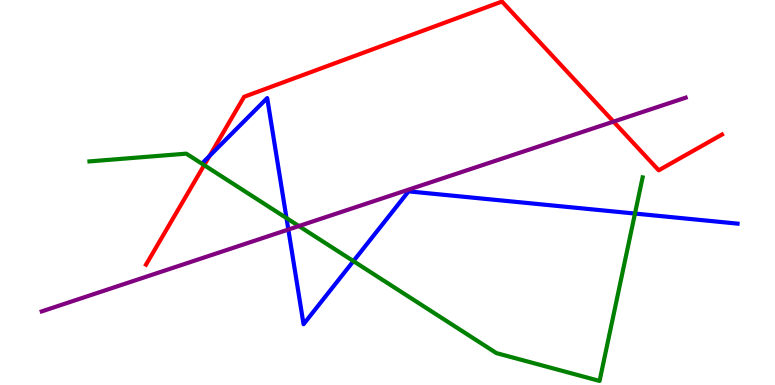[{'lines': ['blue', 'red'], 'intersections': [{'x': 2.7, 'y': 5.95}]}, {'lines': ['green', 'red'], 'intersections': [{'x': 2.63, 'y': 5.71}]}, {'lines': ['purple', 'red'], 'intersections': [{'x': 7.92, 'y': 6.84}]}, {'lines': ['blue', 'green'], 'intersections': [{'x': 3.7, 'y': 4.34}, {'x': 4.56, 'y': 3.22}, {'x': 8.19, 'y': 4.45}]}, {'lines': ['blue', 'purple'], 'intersections': [{'x': 3.72, 'y': 4.04}]}, {'lines': ['green', 'purple'], 'intersections': [{'x': 3.86, 'y': 4.13}]}]